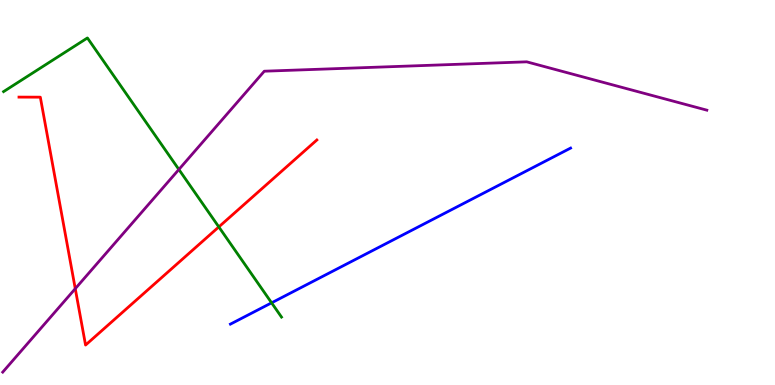[{'lines': ['blue', 'red'], 'intersections': []}, {'lines': ['green', 'red'], 'intersections': [{'x': 2.82, 'y': 4.11}]}, {'lines': ['purple', 'red'], 'intersections': [{'x': 0.971, 'y': 2.5}]}, {'lines': ['blue', 'green'], 'intersections': [{'x': 3.5, 'y': 2.13}]}, {'lines': ['blue', 'purple'], 'intersections': []}, {'lines': ['green', 'purple'], 'intersections': [{'x': 2.31, 'y': 5.6}]}]